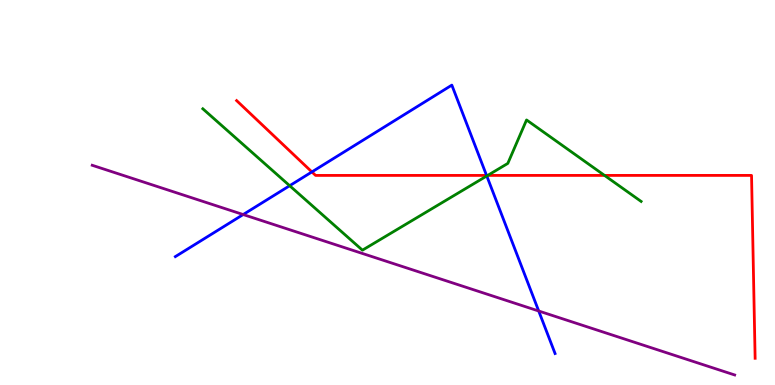[{'lines': ['blue', 'red'], 'intersections': [{'x': 4.02, 'y': 5.53}, {'x': 6.28, 'y': 5.44}]}, {'lines': ['green', 'red'], 'intersections': [{'x': 6.29, 'y': 5.44}, {'x': 7.8, 'y': 5.44}]}, {'lines': ['purple', 'red'], 'intersections': []}, {'lines': ['blue', 'green'], 'intersections': [{'x': 3.74, 'y': 5.18}, {'x': 6.28, 'y': 5.43}]}, {'lines': ['blue', 'purple'], 'intersections': [{'x': 3.14, 'y': 4.43}, {'x': 6.95, 'y': 1.92}]}, {'lines': ['green', 'purple'], 'intersections': []}]